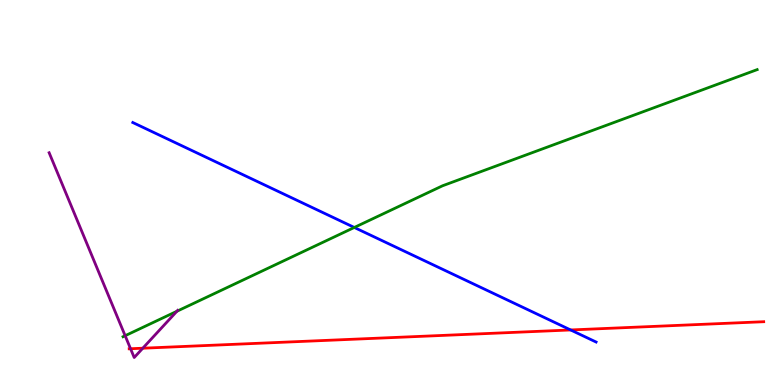[{'lines': ['blue', 'red'], 'intersections': [{'x': 7.36, 'y': 1.43}]}, {'lines': ['green', 'red'], 'intersections': []}, {'lines': ['purple', 'red'], 'intersections': [{'x': 1.68, 'y': 0.942}, {'x': 1.84, 'y': 0.955}]}, {'lines': ['blue', 'green'], 'intersections': [{'x': 4.57, 'y': 4.09}]}, {'lines': ['blue', 'purple'], 'intersections': []}, {'lines': ['green', 'purple'], 'intersections': [{'x': 1.61, 'y': 1.28}, {'x': 2.28, 'y': 1.91}]}]